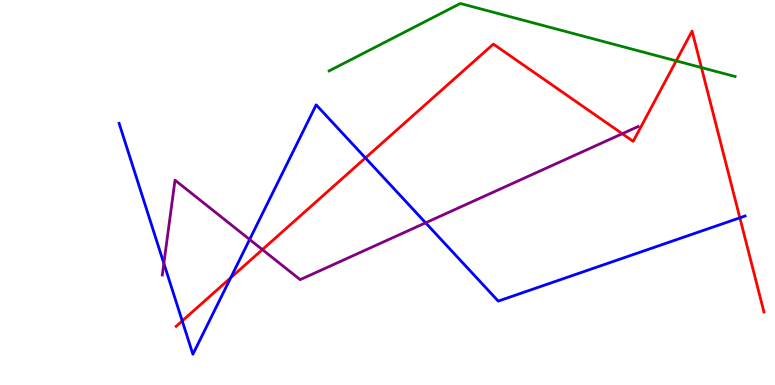[{'lines': ['blue', 'red'], 'intersections': [{'x': 2.35, 'y': 1.66}, {'x': 2.98, 'y': 2.78}, {'x': 4.72, 'y': 5.9}, {'x': 9.55, 'y': 4.34}]}, {'lines': ['green', 'red'], 'intersections': [{'x': 8.73, 'y': 8.42}, {'x': 9.05, 'y': 8.25}]}, {'lines': ['purple', 'red'], 'intersections': [{'x': 3.39, 'y': 3.52}, {'x': 8.03, 'y': 6.53}]}, {'lines': ['blue', 'green'], 'intersections': []}, {'lines': ['blue', 'purple'], 'intersections': [{'x': 2.11, 'y': 3.16}, {'x': 3.22, 'y': 3.78}, {'x': 5.49, 'y': 4.21}]}, {'lines': ['green', 'purple'], 'intersections': []}]